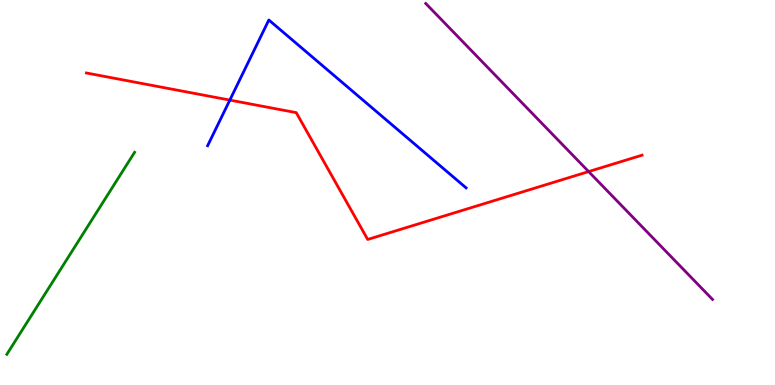[{'lines': ['blue', 'red'], 'intersections': [{'x': 2.97, 'y': 7.4}]}, {'lines': ['green', 'red'], 'intersections': []}, {'lines': ['purple', 'red'], 'intersections': [{'x': 7.6, 'y': 5.54}]}, {'lines': ['blue', 'green'], 'intersections': []}, {'lines': ['blue', 'purple'], 'intersections': []}, {'lines': ['green', 'purple'], 'intersections': []}]